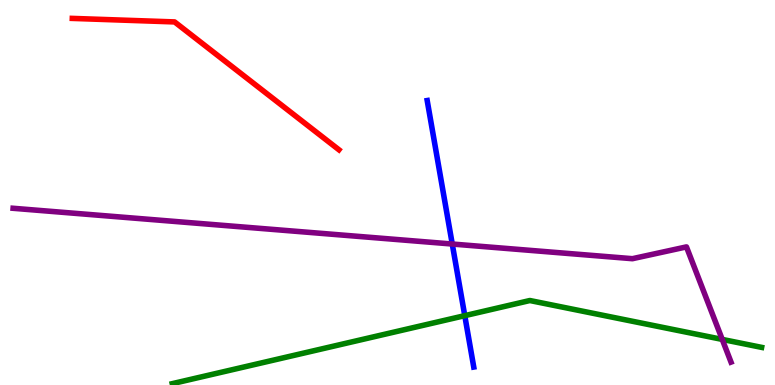[{'lines': ['blue', 'red'], 'intersections': []}, {'lines': ['green', 'red'], 'intersections': []}, {'lines': ['purple', 'red'], 'intersections': []}, {'lines': ['blue', 'green'], 'intersections': [{'x': 6.0, 'y': 1.8}]}, {'lines': ['blue', 'purple'], 'intersections': [{'x': 5.84, 'y': 3.66}]}, {'lines': ['green', 'purple'], 'intersections': [{'x': 9.32, 'y': 1.18}]}]